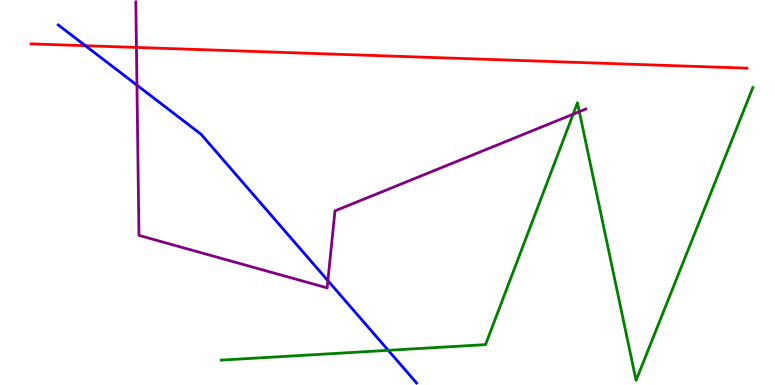[{'lines': ['blue', 'red'], 'intersections': [{'x': 1.1, 'y': 8.81}]}, {'lines': ['green', 'red'], 'intersections': []}, {'lines': ['purple', 'red'], 'intersections': [{'x': 1.76, 'y': 8.77}]}, {'lines': ['blue', 'green'], 'intersections': [{'x': 5.01, 'y': 0.9}]}, {'lines': ['blue', 'purple'], 'intersections': [{'x': 1.77, 'y': 7.79}, {'x': 4.23, 'y': 2.71}]}, {'lines': ['green', 'purple'], 'intersections': [{'x': 7.4, 'y': 7.03}, {'x': 7.48, 'y': 7.1}]}]